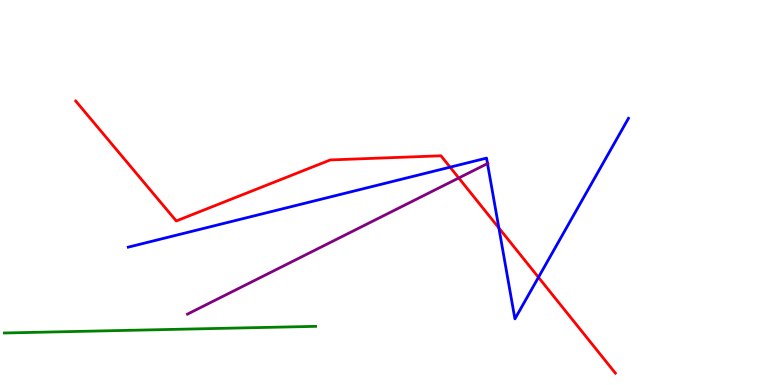[{'lines': ['blue', 'red'], 'intersections': [{'x': 5.81, 'y': 5.66}, {'x': 6.44, 'y': 4.08}, {'x': 6.95, 'y': 2.8}]}, {'lines': ['green', 'red'], 'intersections': []}, {'lines': ['purple', 'red'], 'intersections': [{'x': 5.92, 'y': 5.38}]}, {'lines': ['blue', 'green'], 'intersections': []}, {'lines': ['blue', 'purple'], 'intersections': [{'x': 6.29, 'y': 5.75}]}, {'lines': ['green', 'purple'], 'intersections': []}]